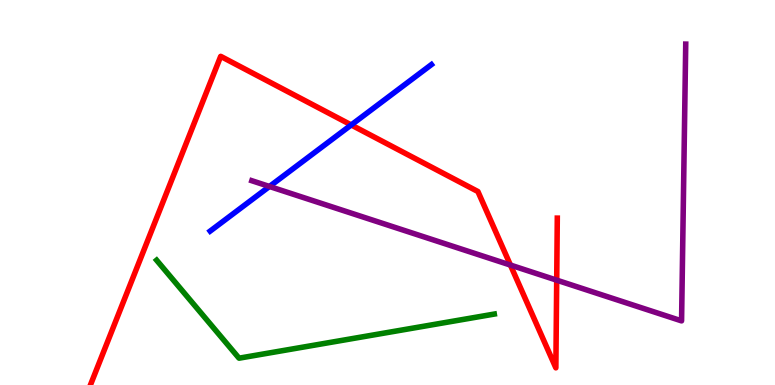[{'lines': ['blue', 'red'], 'intersections': [{'x': 4.53, 'y': 6.75}]}, {'lines': ['green', 'red'], 'intersections': []}, {'lines': ['purple', 'red'], 'intersections': [{'x': 6.59, 'y': 3.12}, {'x': 7.18, 'y': 2.72}]}, {'lines': ['blue', 'green'], 'intersections': []}, {'lines': ['blue', 'purple'], 'intersections': [{'x': 3.48, 'y': 5.16}]}, {'lines': ['green', 'purple'], 'intersections': []}]